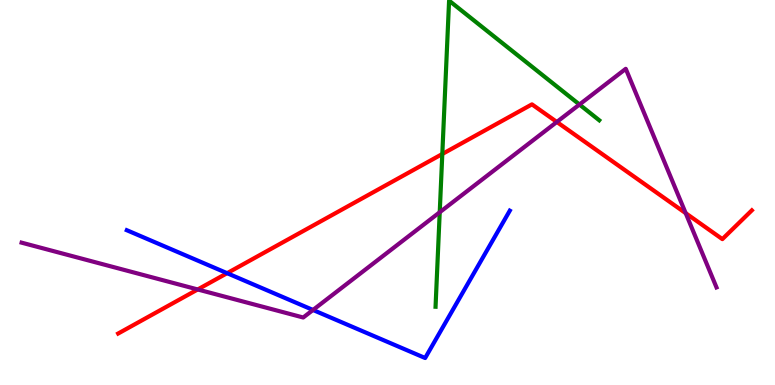[{'lines': ['blue', 'red'], 'intersections': [{'x': 2.93, 'y': 2.9}]}, {'lines': ['green', 'red'], 'intersections': [{'x': 5.71, 'y': 6.0}]}, {'lines': ['purple', 'red'], 'intersections': [{'x': 2.55, 'y': 2.48}, {'x': 7.18, 'y': 6.83}, {'x': 8.85, 'y': 4.46}]}, {'lines': ['blue', 'green'], 'intersections': []}, {'lines': ['blue', 'purple'], 'intersections': [{'x': 4.04, 'y': 1.95}]}, {'lines': ['green', 'purple'], 'intersections': [{'x': 5.67, 'y': 4.49}, {'x': 7.48, 'y': 7.29}]}]